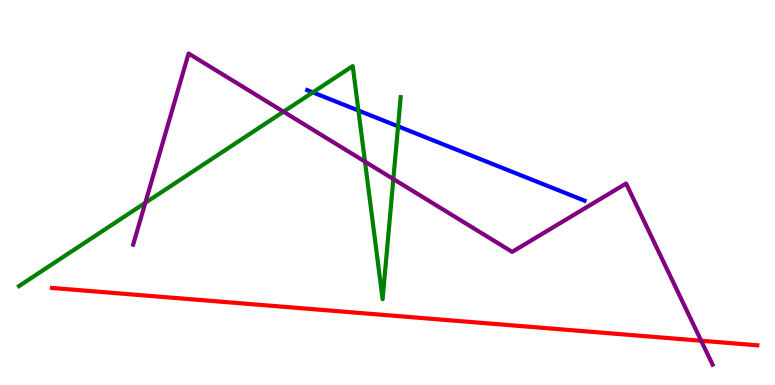[{'lines': ['blue', 'red'], 'intersections': []}, {'lines': ['green', 'red'], 'intersections': []}, {'lines': ['purple', 'red'], 'intersections': [{'x': 9.05, 'y': 1.15}]}, {'lines': ['blue', 'green'], 'intersections': [{'x': 4.04, 'y': 7.6}, {'x': 4.62, 'y': 7.13}, {'x': 5.14, 'y': 6.72}]}, {'lines': ['blue', 'purple'], 'intersections': []}, {'lines': ['green', 'purple'], 'intersections': [{'x': 1.87, 'y': 4.73}, {'x': 3.66, 'y': 7.1}, {'x': 4.71, 'y': 5.8}, {'x': 5.08, 'y': 5.35}]}]